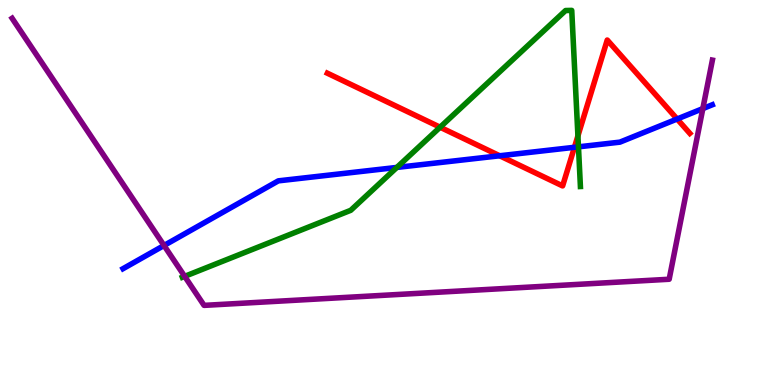[{'lines': ['blue', 'red'], 'intersections': [{'x': 6.45, 'y': 5.95}, {'x': 7.41, 'y': 6.17}, {'x': 8.74, 'y': 6.91}]}, {'lines': ['green', 'red'], 'intersections': [{'x': 5.68, 'y': 6.7}, {'x': 7.46, 'y': 6.47}]}, {'lines': ['purple', 'red'], 'intersections': []}, {'lines': ['blue', 'green'], 'intersections': [{'x': 5.12, 'y': 5.65}, {'x': 7.46, 'y': 6.19}]}, {'lines': ['blue', 'purple'], 'intersections': [{'x': 2.12, 'y': 3.62}, {'x': 9.07, 'y': 7.18}]}, {'lines': ['green', 'purple'], 'intersections': [{'x': 2.38, 'y': 2.82}]}]